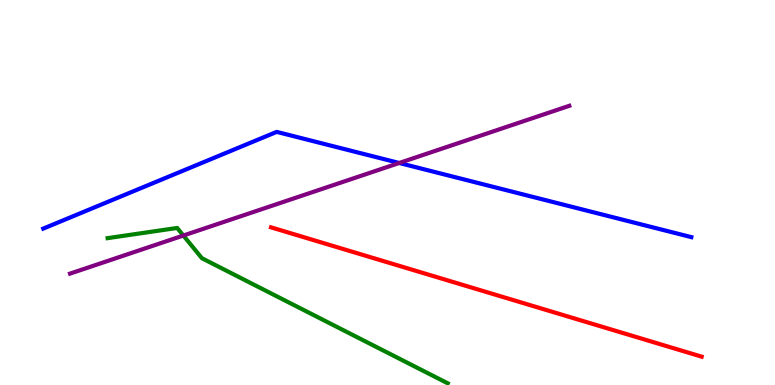[{'lines': ['blue', 'red'], 'intersections': []}, {'lines': ['green', 'red'], 'intersections': []}, {'lines': ['purple', 'red'], 'intersections': []}, {'lines': ['blue', 'green'], 'intersections': []}, {'lines': ['blue', 'purple'], 'intersections': [{'x': 5.15, 'y': 5.77}]}, {'lines': ['green', 'purple'], 'intersections': [{'x': 2.37, 'y': 3.88}]}]